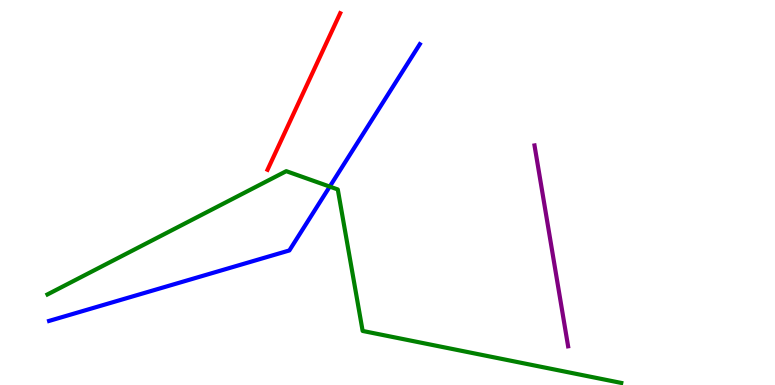[{'lines': ['blue', 'red'], 'intersections': []}, {'lines': ['green', 'red'], 'intersections': []}, {'lines': ['purple', 'red'], 'intersections': []}, {'lines': ['blue', 'green'], 'intersections': [{'x': 4.25, 'y': 5.15}]}, {'lines': ['blue', 'purple'], 'intersections': []}, {'lines': ['green', 'purple'], 'intersections': []}]